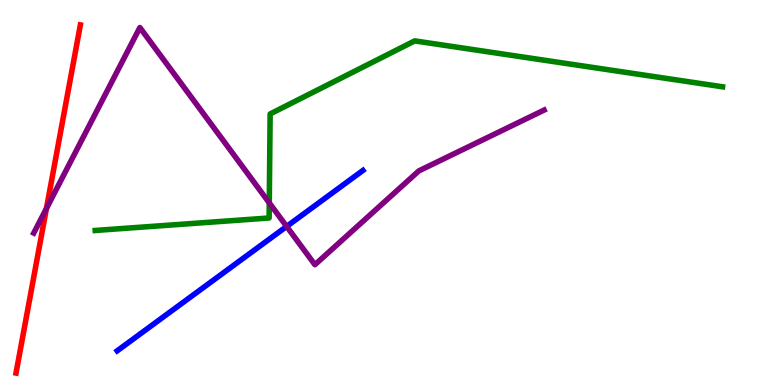[{'lines': ['blue', 'red'], 'intersections': []}, {'lines': ['green', 'red'], 'intersections': []}, {'lines': ['purple', 'red'], 'intersections': [{'x': 0.599, 'y': 4.59}]}, {'lines': ['blue', 'green'], 'intersections': []}, {'lines': ['blue', 'purple'], 'intersections': [{'x': 3.7, 'y': 4.12}]}, {'lines': ['green', 'purple'], 'intersections': [{'x': 3.47, 'y': 4.73}]}]